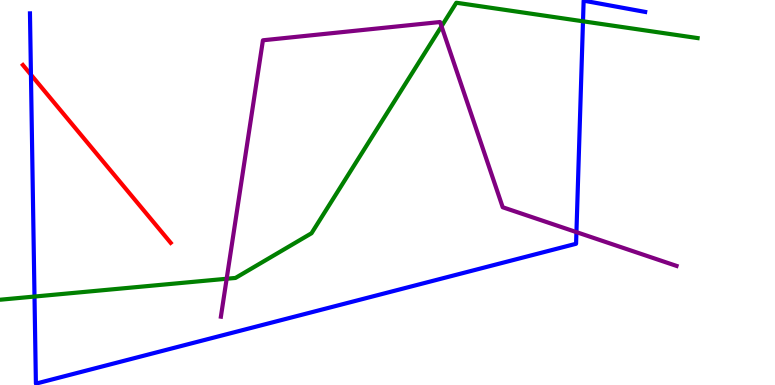[{'lines': ['blue', 'red'], 'intersections': [{'x': 0.399, 'y': 8.06}]}, {'lines': ['green', 'red'], 'intersections': []}, {'lines': ['purple', 'red'], 'intersections': []}, {'lines': ['blue', 'green'], 'intersections': [{'x': 0.445, 'y': 2.3}, {'x': 7.52, 'y': 9.45}]}, {'lines': ['blue', 'purple'], 'intersections': [{'x': 7.44, 'y': 3.97}]}, {'lines': ['green', 'purple'], 'intersections': [{'x': 2.92, 'y': 2.76}, {'x': 5.7, 'y': 9.32}]}]